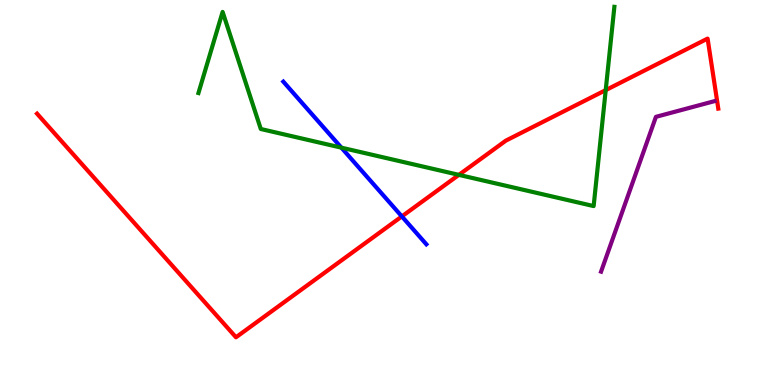[{'lines': ['blue', 'red'], 'intersections': [{'x': 5.19, 'y': 4.38}]}, {'lines': ['green', 'red'], 'intersections': [{'x': 5.92, 'y': 5.46}, {'x': 7.82, 'y': 7.66}]}, {'lines': ['purple', 'red'], 'intersections': []}, {'lines': ['blue', 'green'], 'intersections': [{'x': 4.4, 'y': 6.16}]}, {'lines': ['blue', 'purple'], 'intersections': []}, {'lines': ['green', 'purple'], 'intersections': []}]